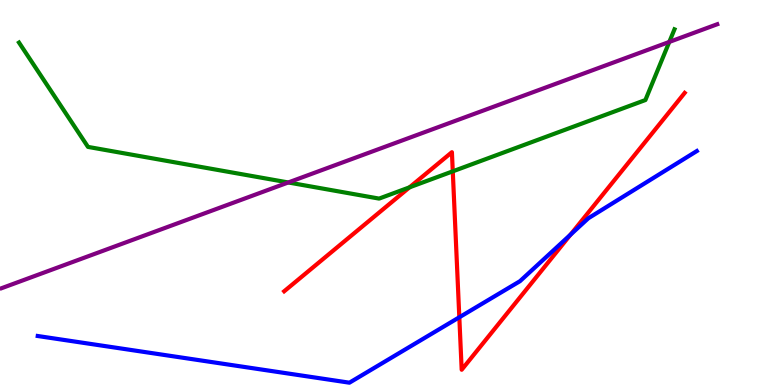[{'lines': ['blue', 'red'], 'intersections': [{'x': 5.93, 'y': 1.76}, {'x': 7.36, 'y': 3.9}]}, {'lines': ['green', 'red'], 'intersections': [{'x': 5.28, 'y': 5.13}, {'x': 5.84, 'y': 5.55}]}, {'lines': ['purple', 'red'], 'intersections': []}, {'lines': ['blue', 'green'], 'intersections': []}, {'lines': ['blue', 'purple'], 'intersections': []}, {'lines': ['green', 'purple'], 'intersections': [{'x': 3.72, 'y': 5.26}, {'x': 8.64, 'y': 8.91}]}]